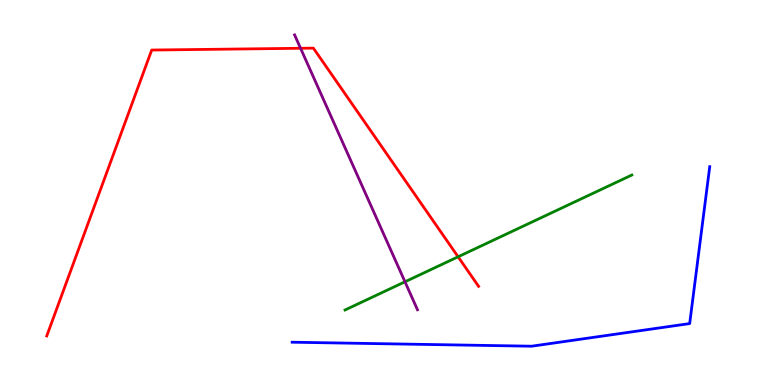[{'lines': ['blue', 'red'], 'intersections': []}, {'lines': ['green', 'red'], 'intersections': [{'x': 5.91, 'y': 3.33}]}, {'lines': ['purple', 'red'], 'intersections': [{'x': 3.88, 'y': 8.75}]}, {'lines': ['blue', 'green'], 'intersections': []}, {'lines': ['blue', 'purple'], 'intersections': []}, {'lines': ['green', 'purple'], 'intersections': [{'x': 5.23, 'y': 2.68}]}]